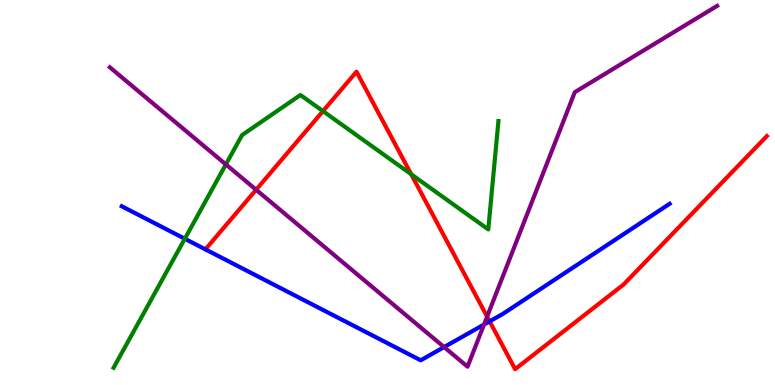[{'lines': ['blue', 'red'], 'intersections': [{'x': 6.32, 'y': 1.65}]}, {'lines': ['green', 'red'], 'intersections': [{'x': 4.17, 'y': 7.11}, {'x': 5.31, 'y': 5.47}]}, {'lines': ['purple', 'red'], 'intersections': [{'x': 3.3, 'y': 5.07}, {'x': 6.29, 'y': 1.78}]}, {'lines': ['blue', 'green'], 'intersections': [{'x': 2.38, 'y': 3.8}]}, {'lines': ['blue', 'purple'], 'intersections': [{'x': 5.73, 'y': 0.985}, {'x': 6.25, 'y': 1.57}]}, {'lines': ['green', 'purple'], 'intersections': [{'x': 2.91, 'y': 5.73}]}]